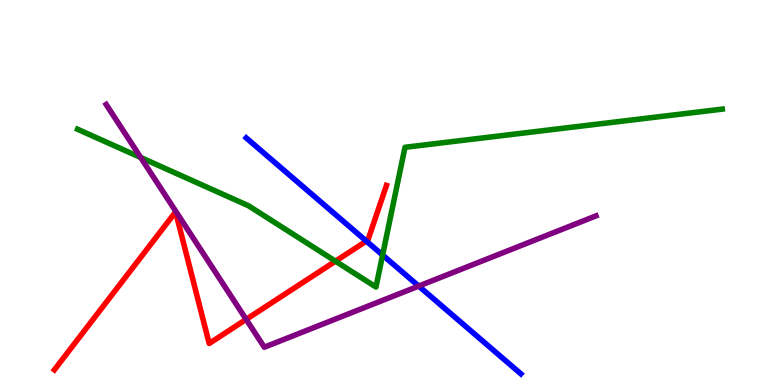[{'lines': ['blue', 'red'], 'intersections': [{'x': 4.73, 'y': 3.74}]}, {'lines': ['green', 'red'], 'intersections': [{'x': 4.33, 'y': 3.22}]}, {'lines': ['purple', 'red'], 'intersections': [{'x': 3.18, 'y': 1.7}]}, {'lines': ['blue', 'green'], 'intersections': [{'x': 4.94, 'y': 3.38}]}, {'lines': ['blue', 'purple'], 'intersections': [{'x': 5.4, 'y': 2.57}]}, {'lines': ['green', 'purple'], 'intersections': [{'x': 1.82, 'y': 5.91}]}]